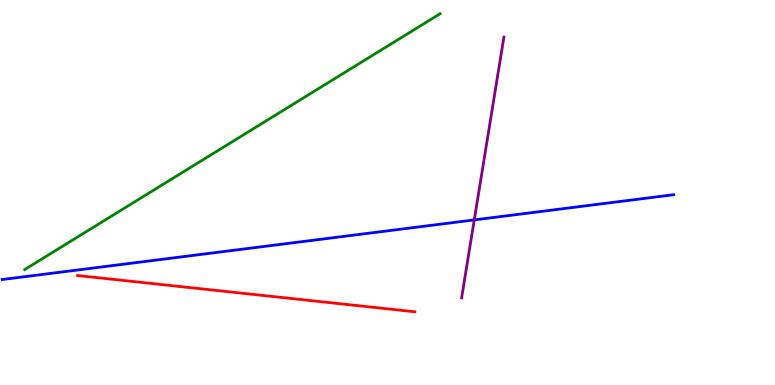[{'lines': ['blue', 'red'], 'intersections': []}, {'lines': ['green', 'red'], 'intersections': []}, {'lines': ['purple', 'red'], 'intersections': []}, {'lines': ['blue', 'green'], 'intersections': []}, {'lines': ['blue', 'purple'], 'intersections': [{'x': 6.12, 'y': 4.29}]}, {'lines': ['green', 'purple'], 'intersections': []}]